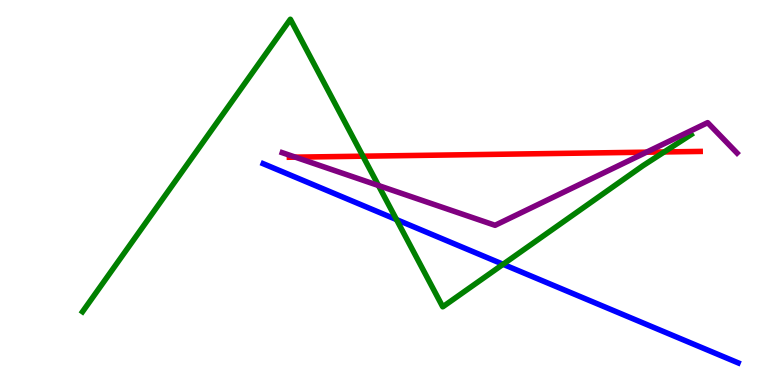[{'lines': ['blue', 'red'], 'intersections': []}, {'lines': ['green', 'red'], 'intersections': [{'x': 4.68, 'y': 5.94}, {'x': 8.57, 'y': 6.05}]}, {'lines': ['purple', 'red'], 'intersections': [{'x': 3.81, 'y': 5.92}, {'x': 8.34, 'y': 6.05}]}, {'lines': ['blue', 'green'], 'intersections': [{'x': 5.12, 'y': 4.3}, {'x': 6.49, 'y': 3.14}]}, {'lines': ['blue', 'purple'], 'intersections': []}, {'lines': ['green', 'purple'], 'intersections': [{'x': 4.88, 'y': 5.18}]}]